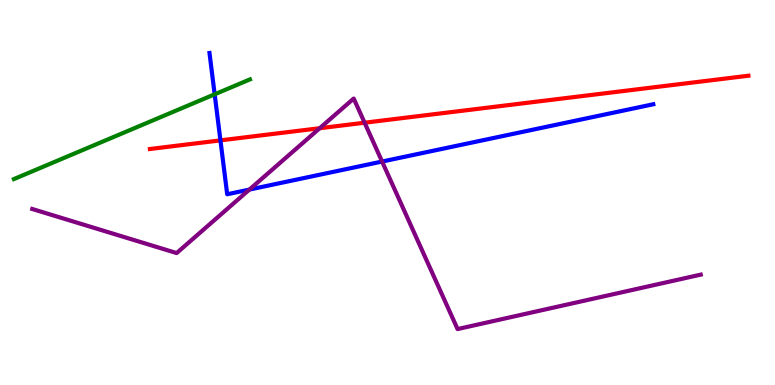[{'lines': ['blue', 'red'], 'intersections': [{'x': 2.84, 'y': 6.35}]}, {'lines': ['green', 'red'], 'intersections': []}, {'lines': ['purple', 'red'], 'intersections': [{'x': 4.13, 'y': 6.67}, {'x': 4.7, 'y': 6.81}]}, {'lines': ['blue', 'green'], 'intersections': [{'x': 2.77, 'y': 7.55}]}, {'lines': ['blue', 'purple'], 'intersections': [{'x': 3.22, 'y': 5.08}, {'x': 4.93, 'y': 5.8}]}, {'lines': ['green', 'purple'], 'intersections': []}]